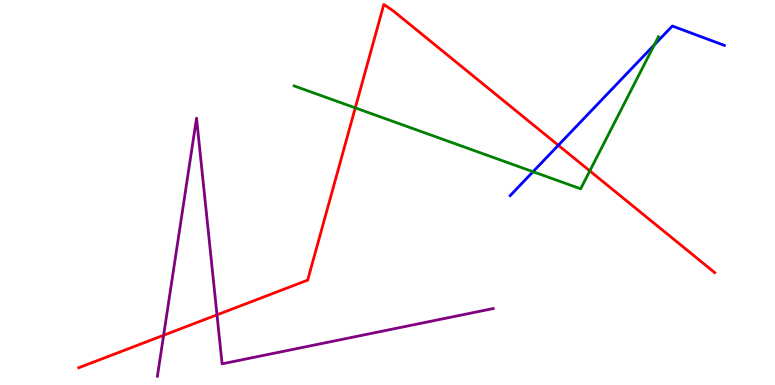[{'lines': ['blue', 'red'], 'intersections': [{'x': 7.2, 'y': 6.23}]}, {'lines': ['green', 'red'], 'intersections': [{'x': 4.58, 'y': 7.2}, {'x': 7.61, 'y': 5.56}]}, {'lines': ['purple', 'red'], 'intersections': [{'x': 2.11, 'y': 1.29}, {'x': 2.8, 'y': 1.82}]}, {'lines': ['blue', 'green'], 'intersections': [{'x': 6.88, 'y': 5.54}, {'x': 8.44, 'y': 8.84}]}, {'lines': ['blue', 'purple'], 'intersections': []}, {'lines': ['green', 'purple'], 'intersections': []}]